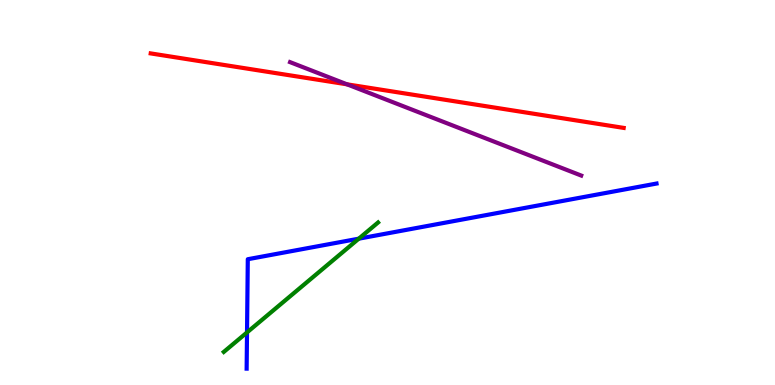[{'lines': ['blue', 'red'], 'intersections': []}, {'lines': ['green', 'red'], 'intersections': []}, {'lines': ['purple', 'red'], 'intersections': [{'x': 4.48, 'y': 7.81}]}, {'lines': ['blue', 'green'], 'intersections': [{'x': 3.19, 'y': 1.37}, {'x': 4.63, 'y': 3.8}]}, {'lines': ['blue', 'purple'], 'intersections': []}, {'lines': ['green', 'purple'], 'intersections': []}]